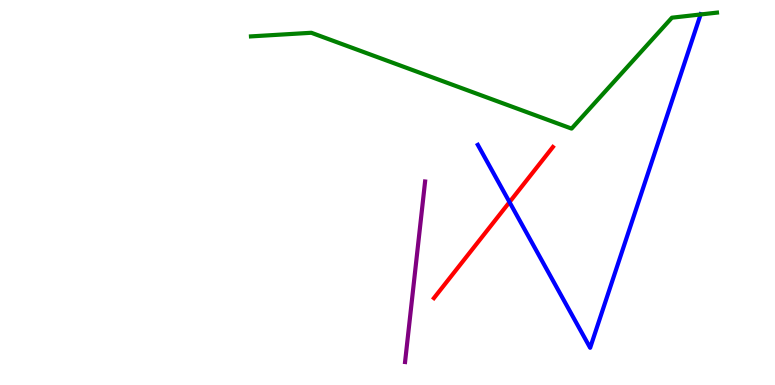[{'lines': ['blue', 'red'], 'intersections': [{'x': 6.57, 'y': 4.75}]}, {'lines': ['green', 'red'], 'intersections': []}, {'lines': ['purple', 'red'], 'intersections': []}, {'lines': ['blue', 'green'], 'intersections': [{'x': 9.04, 'y': 9.62}]}, {'lines': ['blue', 'purple'], 'intersections': []}, {'lines': ['green', 'purple'], 'intersections': []}]